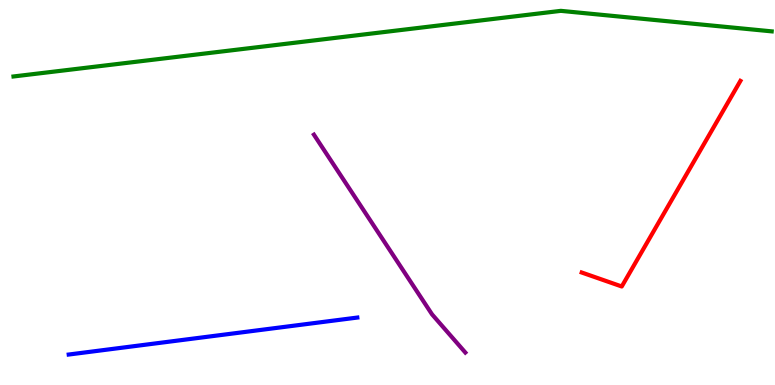[{'lines': ['blue', 'red'], 'intersections': []}, {'lines': ['green', 'red'], 'intersections': []}, {'lines': ['purple', 'red'], 'intersections': []}, {'lines': ['blue', 'green'], 'intersections': []}, {'lines': ['blue', 'purple'], 'intersections': []}, {'lines': ['green', 'purple'], 'intersections': []}]